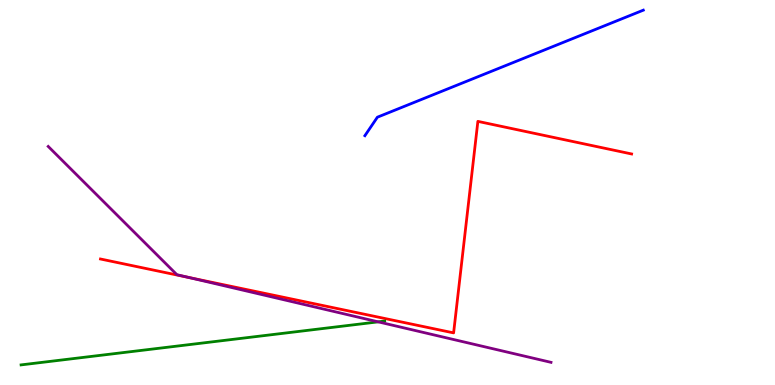[{'lines': ['blue', 'red'], 'intersections': []}, {'lines': ['green', 'red'], 'intersections': []}, {'lines': ['purple', 'red'], 'intersections': [{'x': 2.44, 'y': 2.79}]}, {'lines': ['blue', 'green'], 'intersections': []}, {'lines': ['blue', 'purple'], 'intersections': []}, {'lines': ['green', 'purple'], 'intersections': [{'x': 4.88, 'y': 1.64}]}]